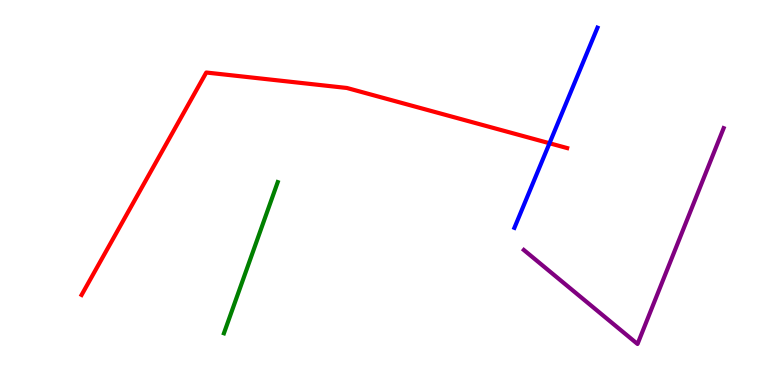[{'lines': ['blue', 'red'], 'intersections': [{'x': 7.09, 'y': 6.28}]}, {'lines': ['green', 'red'], 'intersections': []}, {'lines': ['purple', 'red'], 'intersections': []}, {'lines': ['blue', 'green'], 'intersections': []}, {'lines': ['blue', 'purple'], 'intersections': []}, {'lines': ['green', 'purple'], 'intersections': []}]